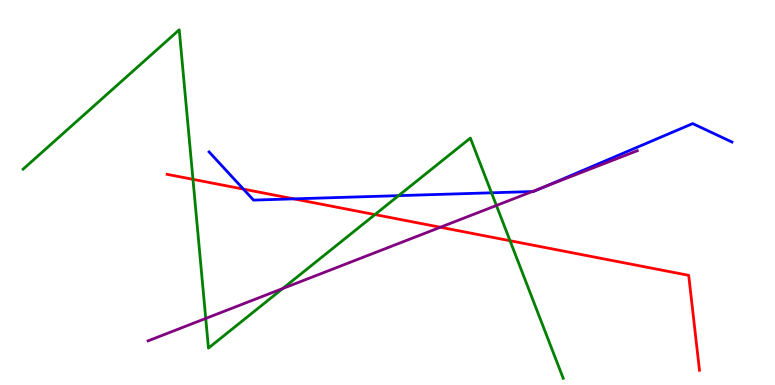[{'lines': ['blue', 'red'], 'intersections': [{'x': 3.14, 'y': 5.09}, {'x': 3.79, 'y': 4.83}]}, {'lines': ['green', 'red'], 'intersections': [{'x': 2.49, 'y': 5.34}, {'x': 4.84, 'y': 4.43}, {'x': 6.58, 'y': 3.75}]}, {'lines': ['purple', 'red'], 'intersections': [{'x': 5.68, 'y': 4.1}]}, {'lines': ['blue', 'green'], 'intersections': [{'x': 5.14, 'y': 4.92}, {'x': 6.34, 'y': 4.99}]}, {'lines': ['blue', 'purple'], 'intersections': [{'x': 6.87, 'y': 5.02}, {'x': 7.03, 'y': 5.15}]}, {'lines': ['green', 'purple'], 'intersections': [{'x': 2.65, 'y': 1.73}, {'x': 3.65, 'y': 2.51}, {'x': 6.41, 'y': 4.66}]}]